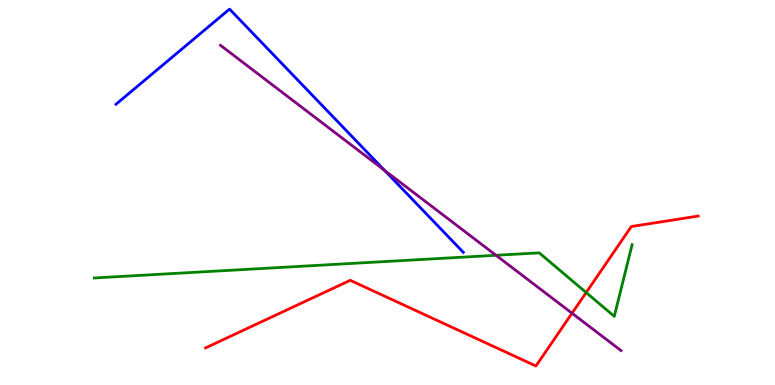[{'lines': ['blue', 'red'], 'intersections': []}, {'lines': ['green', 'red'], 'intersections': [{'x': 7.56, 'y': 2.4}]}, {'lines': ['purple', 'red'], 'intersections': [{'x': 7.38, 'y': 1.86}]}, {'lines': ['blue', 'green'], 'intersections': []}, {'lines': ['blue', 'purple'], 'intersections': [{'x': 4.96, 'y': 5.58}]}, {'lines': ['green', 'purple'], 'intersections': [{'x': 6.4, 'y': 3.37}]}]